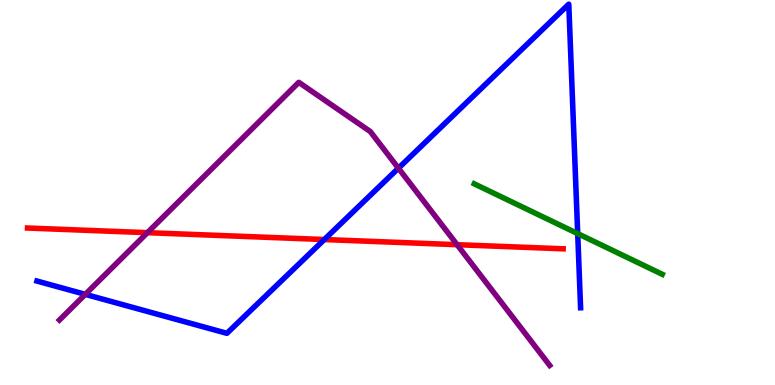[{'lines': ['blue', 'red'], 'intersections': [{'x': 4.18, 'y': 3.78}]}, {'lines': ['green', 'red'], 'intersections': []}, {'lines': ['purple', 'red'], 'intersections': [{'x': 1.9, 'y': 3.96}, {'x': 5.9, 'y': 3.64}]}, {'lines': ['blue', 'green'], 'intersections': [{'x': 7.45, 'y': 3.93}]}, {'lines': ['blue', 'purple'], 'intersections': [{'x': 1.1, 'y': 2.35}, {'x': 5.14, 'y': 5.63}]}, {'lines': ['green', 'purple'], 'intersections': []}]